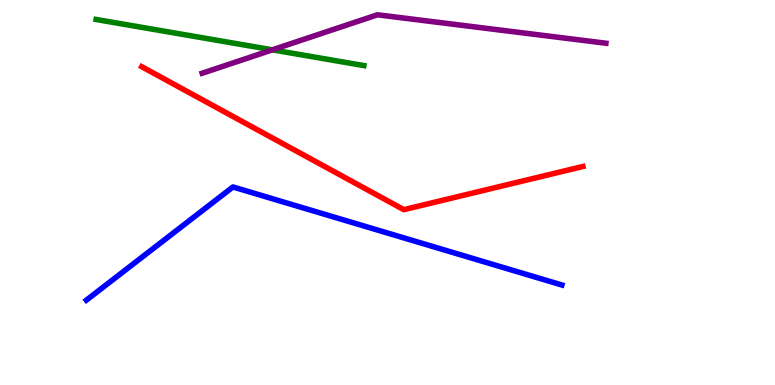[{'lines': ['blue', 'red'], 'intersections': []}, {'lines': ['green', 'red'], 'intersections': []}, {'lines': ['purple', 'red'], 'intersections': []}, {'lines': ['blue', 'green'], 'intersections': []}, {'lines': ['blue', 'purple'], 'intersections': []}, {'lines': ['green', 'purple'], 'intersections': [{'x': 3.51, 'y': 8.71}]}]